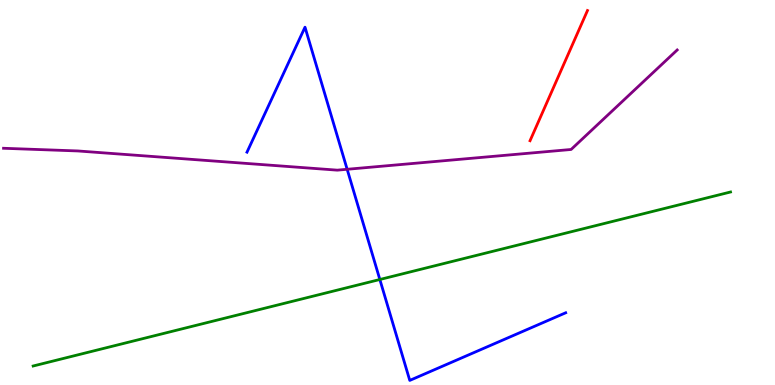[{'lines': ['blue', 'red'], 'intersections': []}, {'lines': ['green', 'red'], 'intersections': []}, {'lines': ['purple', 'red'], 'intersections': []}, {'lines': ['blue', 'green'], 'intersections': [{'x': 4.9, 'y': 2.74}]}, {'lines': ['blue', 'purple'], 'intersections': [{'x': 4.48, 'y': 5.6}]}, {'lines': ['green', 'purple'], 'intersections': []}]